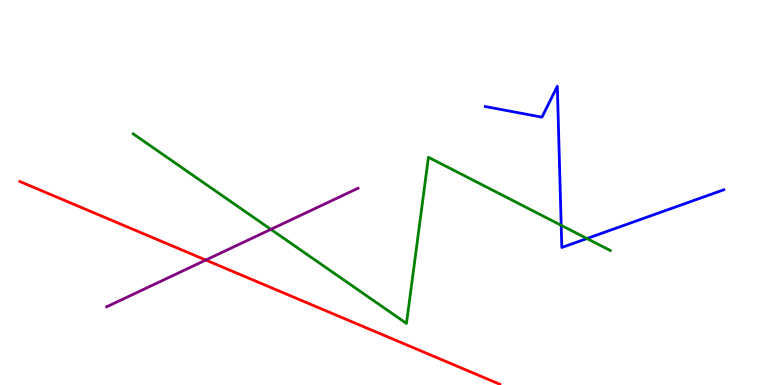[{'lines': ['blue', 'red'], 'intersections': []}, {'lines': ['green', 'red'], 'intersections': []}, {'lines': ['purple', 'red'], 'intersections': [{'x': 2.66, 'y': 3.25}]}, {'lines': ['blue', 'green'], 'intersections': [{'x': 7.24, 'y': 4.15}, {'x': 7.57, 'y': 3.8}]}, {'lines': ['blue', 'purple'], 'intersections': []}, {'lines': ['green', 'purple'], 'intersections': [{'x': 3.5, 'y': 4.04}]}]